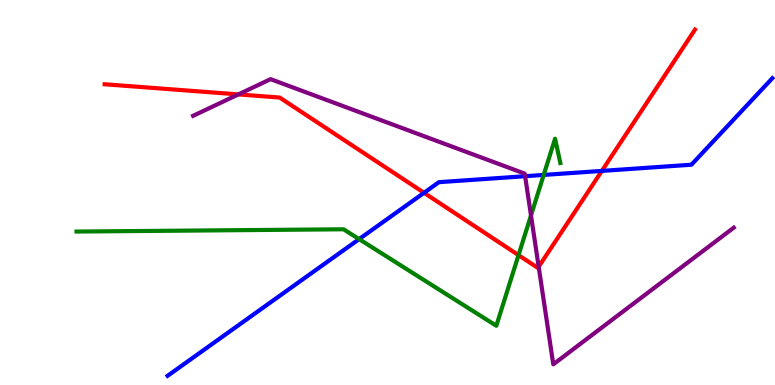[{'lines': ['blue', 'red'], 'intersections': [{'x': 5.47, 'y': 4.99}, {'x': 7.77, 'y': 5.56}]}, {'lines': ['green', 'red'], 'intersections': [{'x': 6.69, 'y': 3.37}]}, {'lines': ['purple', 'red'], 'intersections': [{'x': 3.08, 'y': 7.55}, {'x': 6.95, 'y': 3.07}]}, {'lines': ['blue', 'green'], 'intersections': [{'x': 4.63, 'y': 3.79}, {'x': 7.02, 'y': 5.46}]}, {'lines': ['blue', 'purple'], 'intersections': [{'x': 6.78, 'y': 5.42}]}, {'lines': ['green', 'purple'], 'intersections': [{'x': 6.85, 'y': 4.4}]}]